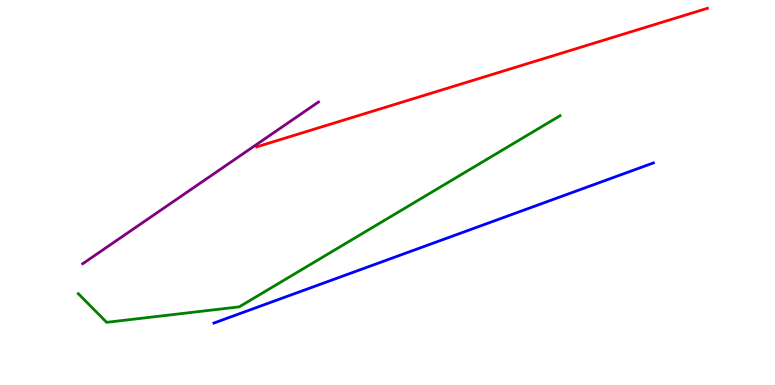[{'lines': ['blue', 'red'], 'intersections': []}, {'lines': ['green', 'red'], 'intersections': []}, {'lines': ['purple', 'red'], 'intersections': []}, {'lines': ['blue', 'green'], 'intersections': []}, {'lines': ['blue', 'purple'], 'intersections': []}, {'lines': ['green', 'purple'], 'intersections': []}]